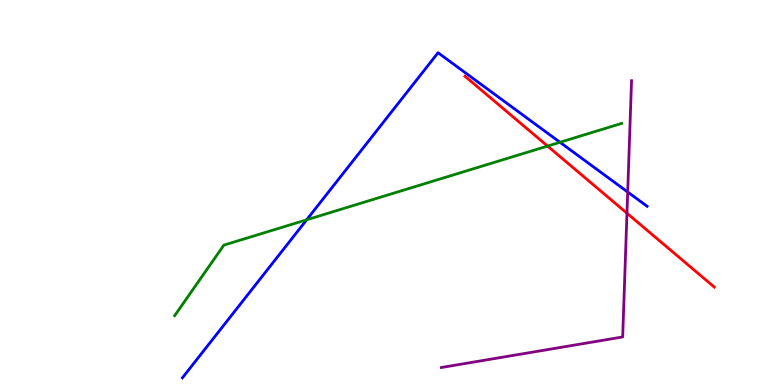[{'lines': ['blue', 'red'], 'intersections': []}, {'lines': ['green', 'red'], 'intersections': [{'x': 7.07, 'y': 6.21}]}, {'lines': ['purple', 'red'], 'intersections': [{'x': 8.09, 'y': 4.46}]}, {'lines': ['blue', 'green'], 'intersections': [{'x': 3.96, 'y': 4.29}, {'x': 7.23, 'y': 6.3}]}, {'lines': ['blue', 'purple'], 'intersections': [{'x': 8.1, 'y': 5.01}]}, {'lines': ['green', 'purple'], 'intersections': []}]